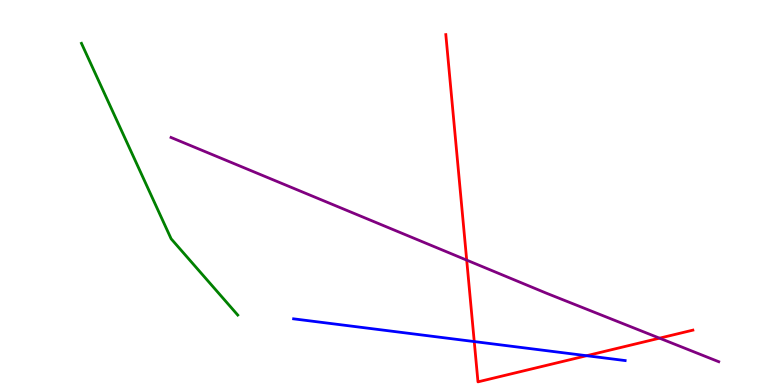[{'lines': ['blue', 'red'], 'intersections': [{'x': 6.12, 'y': 1.13}, {'x': 7.57, 'y': 0.761}]}, {'lines': ['green', 'red'], 'intersections': []}, {'lines': ['purple', 'red'], 'intersections': [{'x': 6.02, 'y': 3.24}, {'x': 8.51, 'y': 1.22}]}, {'lines': ['blue', 'green'], 'intersections': []}, {'lines': ['blue', 'purple'], 'intersections': []}, {'lines': ['green', 'purple'], 'intersections': []}]